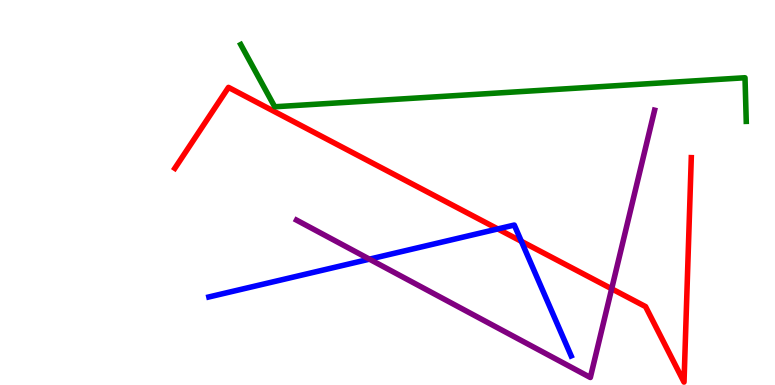[{'lines': ['blue', 'red'], 'intersections': [{'x': 6.42, 'y': 4.05}, {'x': 6.73, 'y': 3.73}]}, {'lines': ['green', 'red'], 'intersections': []}, {'lines': ['purple', 'red'], 'intersections': [{'x': 7.89, 'y': 2.5}]}, {'lines': ['blue', 'green'], 'intersections': []}, {'lines': ['blue', 'purple'], 'intersections': [{'x': 4.77, 'y': 3.27}]}, {'lines': ['green', 'purple'], 'intersections': []}]